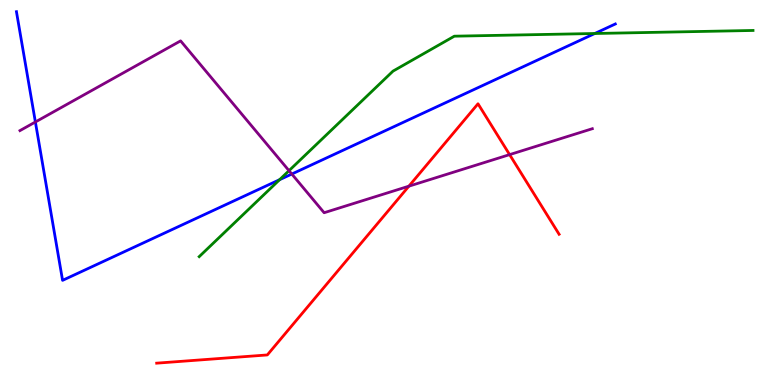[{'lines': ['blue', 'red'], 'intersections': []}, {'lines': ['green', 'red'], 'intersections': []}, {'lines': ['purple', 'red'], 'intersections': [{'x': 5.28, 'y': 5.16}, {'x': 6.58, 'y': 5.98}]}, {'lines': ['blue', 'green'], 'intersections': [{'x': 3.61, 'y': 5.33}, {'x': 7.68, 'y': 9.13}]}, {'lines': ['blue', 'purple'], 'intersections': [{'x': 0.457, 'y': 6.83}, {'x': 3.77, 'y': 5.48}]}, {'lines': ['green', 'purple'], 'intersections': [{'x': 3.73, 'y': 5.57}]}]